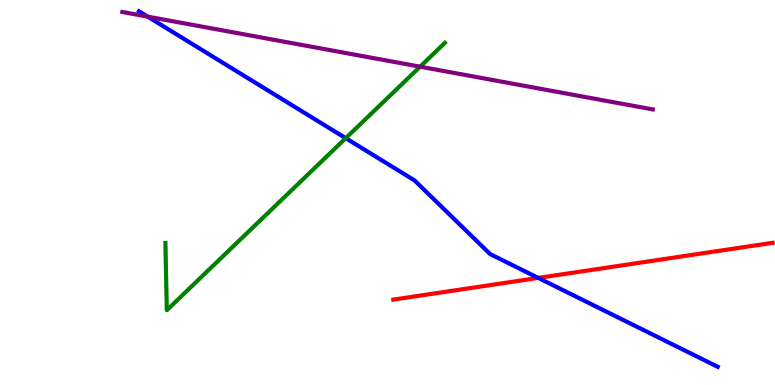[{'lines': ['blue', 'red'], 'intersections': [{'x': 6.95, 'y': 2.78}]}, {'lines': ['green', 'red'], 'intersections': []}, {'lines': ['purple', 'red'], 'intersections': []}, {'lines': ['blue', 'green'], 'intersections': [{'x': 4.46, 'y': 6.41}]}, {'lines': ['blue', 'purple'], 'intersections': [{'x': 1.9, 'y': 9.57}]}, {'lines': ['green', 'purple'], 'intersections': [{'x': 5.42, 'y': 8.27}]}]